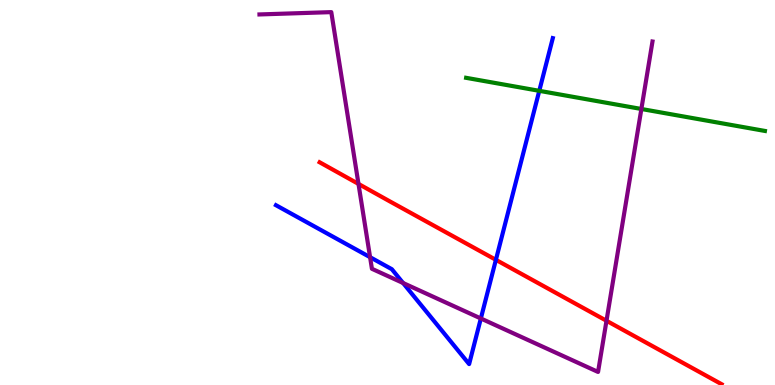[{'lines': ['blue', 'red'], 'intersections': [{'x': 6.4, 'y': 3.25}]}, {'lines': ['green', 'red'], 'intersections': []}, {'lines': ['purple', 'red'], 'intersections': [{'x': 4.63, 'y': 5.22}, {'x': 7.83, 'y': 1.67}]}, {'lines': ['blue', 'green'], 'intersections': [{'x': 6.96, 'y': 7.64}]}, {'lines': ['blue', 'purple'], 'intersections': [{'x': 4.78, 'y': 3.32}, {'x': 5.2, 'y': 2.65}, {'x': 6.2, 'y': 1.73}]}, {'lines': ['green', 'purple'], 'intersections': [{'x': 8.28, 'y': 7.17}]}]